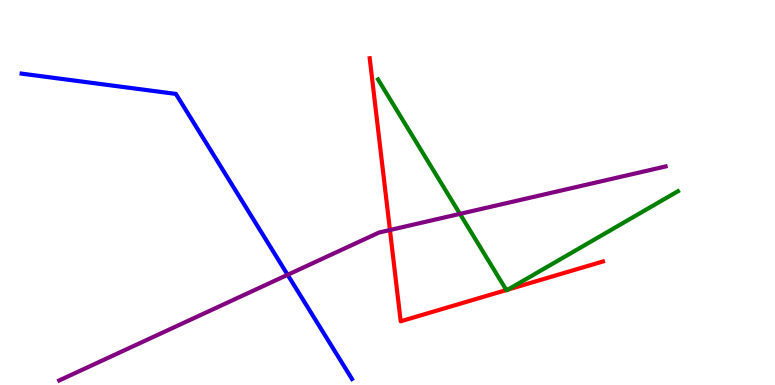[{'lines': ['blue', 'red'], 'intersections': []}, {'lines': ['green', 'red'], 'intersections': [{'x': 6.53, 'y': 2.47}, {'x': 6.55, 'y': 2.48}]}, {'lines': ['purple', 'red'], 'intersections': [{'x': 5.03, 'y': 4.03}]}, {'lines': ['blue', 'green'], 'intersections': []}, {'lines': ['blue', 'purple'], 'intersections': [{'x': 3.71, 'y': 2.86}]}, {'lines': ['green', 'purple'], 'intersections': [{'x': 5.93, 'y': 4.44}]}]